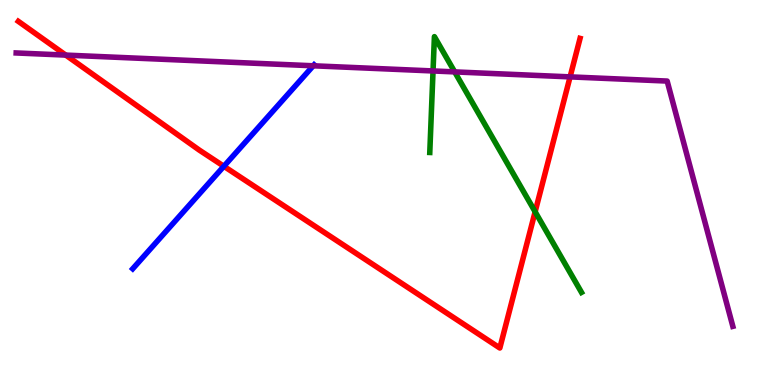[{'lines': ['blue', 'red'], 'intersections': [{'x': 2.89, 'y': 5.68}]}, {'lines': ['green', 'red'], 'intersections': [{'x': 6.9, 'y': 4.5}]}, {'lines': ['purple', 'red'], 'intersections': [{'x': 0.848, 'y': 8.57}, {'x': 7.36, 'y': 8.0}]}, {'lines': ['blue', 'green'], 'intersections': []}, {'lines': ['blue', 'purple'], 'intersections': [{'x': 4.04, 'y': 8.29}]}, {'lines': ['green', 'purple'], 'intersections': [{'x': 5.59, 'y': 8.16}, {'x': 5.87, 'y': 8.13}]}]